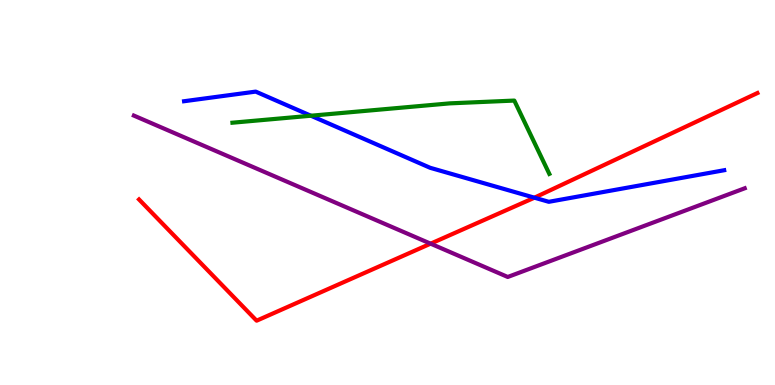[{'lines': ['blue', 'red'], 'intersections': [{'x': 6.9, 'y': 4.87}]}, {'lines': ['green', 'red'], 'intersections': []}, {'lines': ['purple', 'red'], 'intersections': [{'x': 5.56, 'y': 3.67}]}, {'lines': ['blue', 'green'], 'intersections': [{'x': 4.01, 'y': 6.99}]}, {'lines': ['blue', 'purple'], 'intersections': []}, {'lines': ['green', 'purple'], 'intersections': []}]